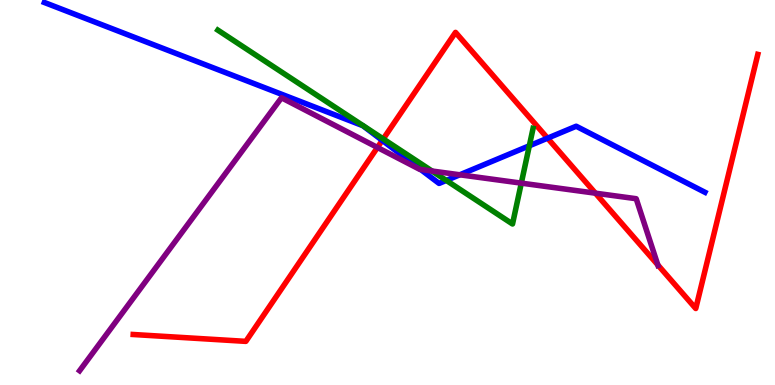[{'lines': ['blue', 'red'], 'intersections': [{'x': 4.93, 'y': 6.35}, {'x': 7.07, 'y': 6.41}]}, {'lines': ['green', 'red'], 'intersections': [{'x': 4.94, 'y': 6.39}]}, {'lines': ['purple', 'red'], 'intersections': [{'x': 4.87, 'y': 6.17}, {'x': 7.68, 'y': 4.98}, {'x': 8.49, 'y': 3.12}]}, {'lines': ['blue', 'green'], 'intersections': [{'x': 5.76, 'y': 5.31}, {'x': 6.83, 'y': 6.21}]}, {'lines': ['blue', 'purple'], 'intersections': [{'x': 5.43, 'y': 5.6}, {'x': 5.93, 'y': 5.46}]}, {'lines': ['green', 'purple'], 'intersections': [{'x': 5.57, 'y': 5.56}, {'x': 6.73, 'y': 5.24}]}]